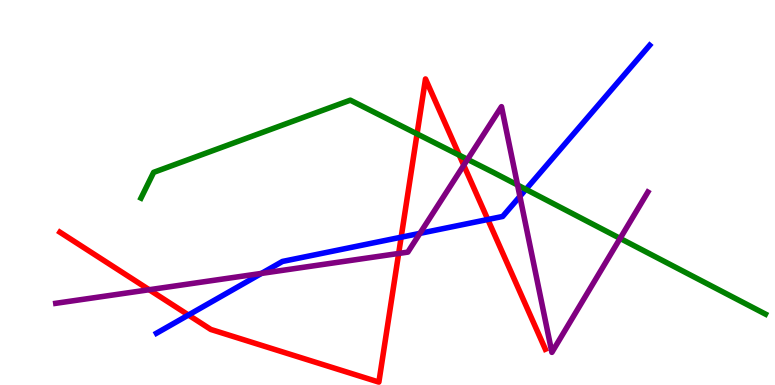[{'lines': ['blue', 'red'], 'intersections': [{'x': 2.43, 'y': 1.82}, {'x': 5.18, 'y': 3.84}, {'x': 6.29, 'y': 4.3}]}, {'lines': ['green', 'red'], 'intersections': [{'x': 5.38, 'y': 6.52}, {'x': 5.93, 'y': 5.97}]}, {'lines': ['purple', 'red'], 'intersections': [{'x': 1.93, 'y': 2.47}, {'x': 5.14, 'y': 3.42}, {'x': 5.98, 'y': 5.71}]}, {'lines': ['blue', 'green'], 'intersections': [{'x': 6.79, 'y': 5.08}]}, {'lines': ['blue', 'purple'], 'intersections': [{'x': 3.37, 'y': 2.9}, {'x': 5.42, 'y': 3.94}, {'x': 6.71, 'y': 4.9}]}, {'lines': ['green', 'purple'], 'intersections': [{'x': 6.03, 'y': 5.86}, {'x': 6.68, 'y': 5.19}, {'x': 8.0, 'y': 3.81}]}]